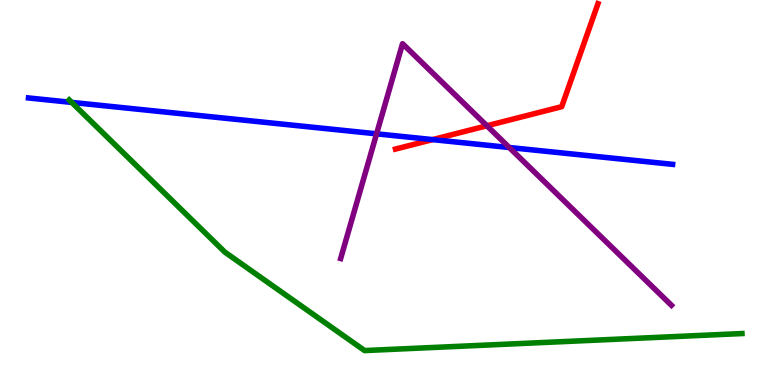[{'lines': ['blue', 'red'], 'intersections': [{'x': 5.58, 'y': 6.37}]}, {'lines': ['green', 'red'], 'intersections': []}, {'lines': ['purple', 'red'], 'intersections': [{'x': 6.28, 'y': 6.73}]}, {'lines': ['blue', 'green'], 'intersections': [{'x': 0.926, 'y': 7.34}]}, {'lines': ['blue', 'purple'], 'intersections': [{'x': 4.86, 'y': 6.52}, {'x': 6.57, 'y': 6.17}]}, {'lines': ['green', 'purple'], 'intersections': []}]